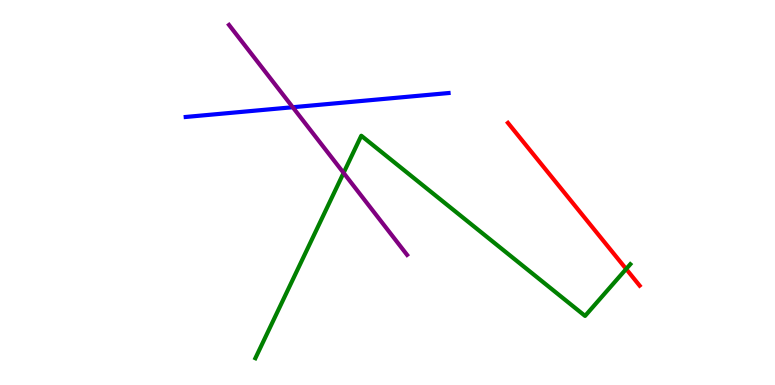[{'lines': ['blue', 'red'], 'intersections': []}, {'lines': ['green', 'red'], 'intersections': [{'x': 8.08, 'y': 3.01}]}, {'lines': ['purple', 'red'], 'intersections': []}, {'lines': ['blue', 'green'], 'intersections': []}, {'lines': ['blue', 'purple'], 'intersections': [{'x': 3.78, 'y': 7.21}]}, {'lines': ['green', 'purple'], 'intersections': [{'x': 4.43, 'y': 5.51}]}]